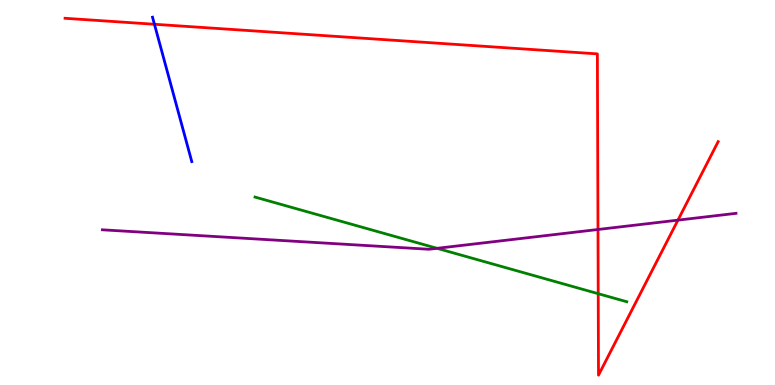[{'lines': ['blue', 'red'], 'intersections': [{'x': 1.99, 'y': 9.37}]}, {'lines': ['green', 'red'], 'intersections': [{'x': 7.72, 'y': 2.37}]}, {'lines': ['purple', 'red'], 'intersections': [{'x': 7.72, 'y': 4.04}, {'x': 8.75, 'y': 4.28}]}, {'lines': ['blue', 'green'], 'intersections': []}, {'lines': ['blue', 'purple'], 'intersections': []}, {'lines': ['green', 'purple'], 'intersections': [{'x': 5.64, 'y': 3.55}]}]